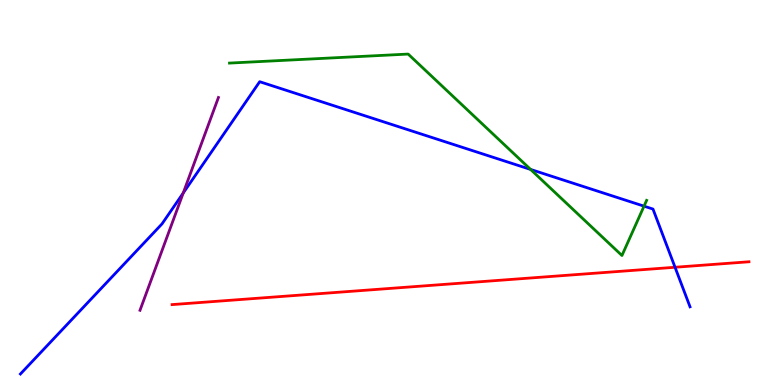[{'lines': ['blue', 'red'], 'intersections': [{'x': 8.71, 'y': 3.06}]}, {'lines': ['green', 'red'], 'intersections': []}, {'lines': ['purple', 'red'], 'intersections': []}, {'lines': ['blue', 'green'], 'intersections': [{'x': 6.85, 'y': 5.6}, {'x': 8.31, 'y': 4.64}]}, {'lines': ['blue', 'purple'], 'intersections': [{'x': 2.36, 'y': 4.99}]}, {'lines': ['green', 'purple'], 'intersections': []}]